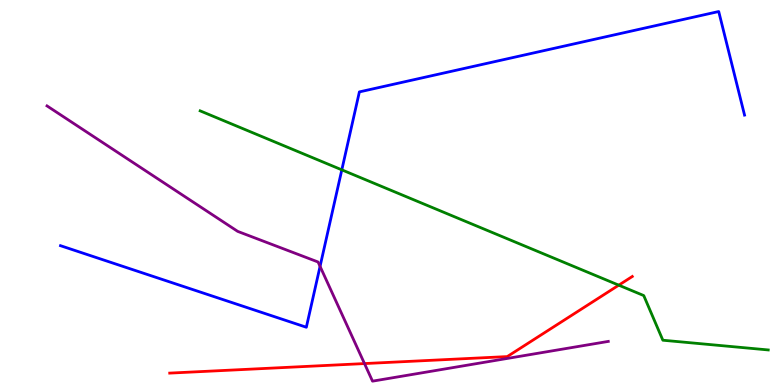[{'lines': ['blue', 'red'], 'intersections': []}, {'lines': ['green', 'red'], 'intersections': [{'x': 7.98, 'y': 2.59}]}, {'lines': ['purple', 'red'], 'intersections': [{'x': 4.7, 'y': 0.557}]}, {'lines': ['blue', 'green'], 'intersections': [{'x': 4.41, 'y': 5.59}]}, {'lines': ['blue', 'purple'], 'intersections': [{'x': 4.13, 'y': 3.08}]}, {'lines': ['green', 'purple'], 'intersections': []}]